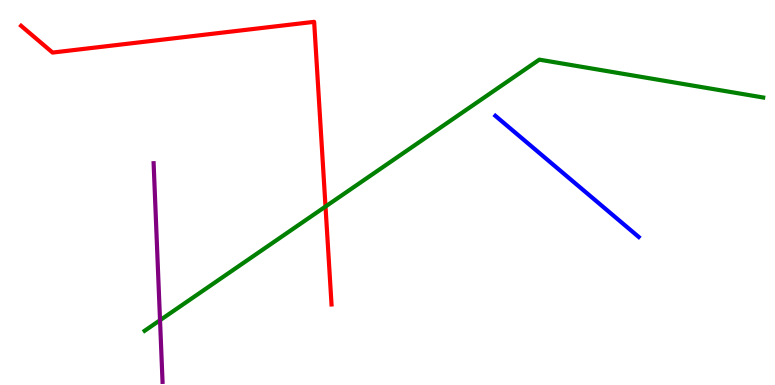[{'lines': ['blue', 'red'], 'intersections': []}, {'lines': ['green', 'red'], 'intersections': [{'x': 4.2, 'y': 4.64}]}, {'lines': ['purple', 'red'], 'intersections': []}, {'lines': ['blue', 'green'], 'intersections': []}, {'lines': ['blue', 'purple'], 'intersections': []}, {'lines': ['green', 'purple'], 'intersections': [{'x': 2.06, 'y': 1.68}]}]